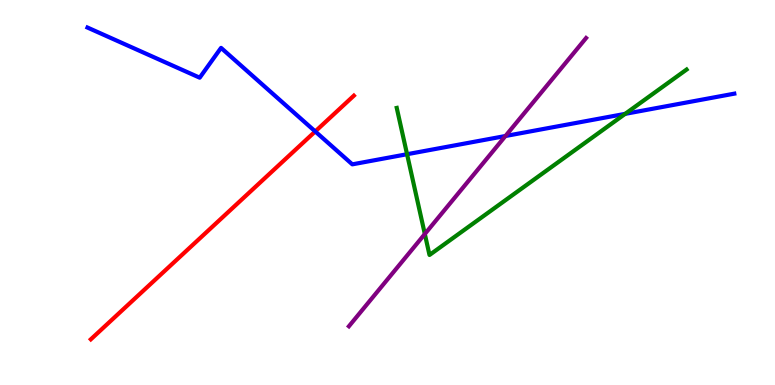[{'lines': ['blue', 'red'], 'intersections': [{'x': 4.07, 'y': 6.59}]}, {'lines': ['green', 'red'], 'intersections': []}, {'lines': ['purple', 'red'], 'intersections': []}, {'lines': ['blue', 'green'], 'intersections': [{'x': 5.25, 'y': 5.99}, {'x': 8.07, 'y': 7.04}]}, {'lines': ['blue', 'purple'], 'intersections': [{'x': 6.52, 'y': 6.47}]}, {'lines': ['green', 'purple'], 'intersections': [{'x': 5.48, 'y': 3.92}]}]